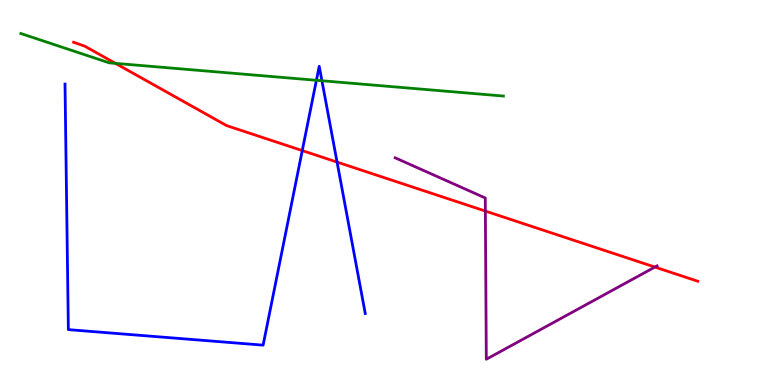[{'lines': ['blue', 'red'], 'intersections': [{'x': 3.9, 'y': 6.09}, {'x': 4.35, 'y': 5.79}]}, {'lines': ['green', 'red'], 'intersections': [{'x': 1.49, 'y': 8.35}]}, {'lines': ['purple', 'red'], 'intersections': [{'x': 6.26, 'y': 4.52}, {'x': 8.45, 'y': 3.06}]}, {'lines': ['blue', 'green'], 'intersections': [{'x': 4.08, 'y': 7.91}, {'x': 4.15, 'y': 7.9}]}, {'lines': ['blue', 'purple'], 'intersections': []}, {'lines': ['green', 'purple'], 'intersections': []}]